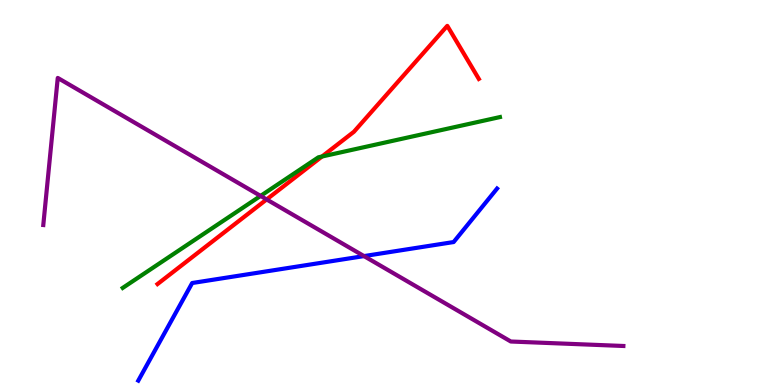[{'lines': ['blue', 'red'], 'intersections': []}, {'lines': ['green', 'red'], 'intersections': [{'x': 4.15, 'y': 5.93}]}, {'lines': ['purple', 'red'], 'intersections': [{'x': 3.44, 'y': 4.82}]}, {'lines': ['blue', 'green'], 'intersections': []}, {'lines': ['blue', 'purple'], 'intersections': [{'x': 4.7, 'y': 3.35}]}, {'lines': ['green', 'purple'], 'intersections': [{'x': 3.36, 'y': 4.91}]}]